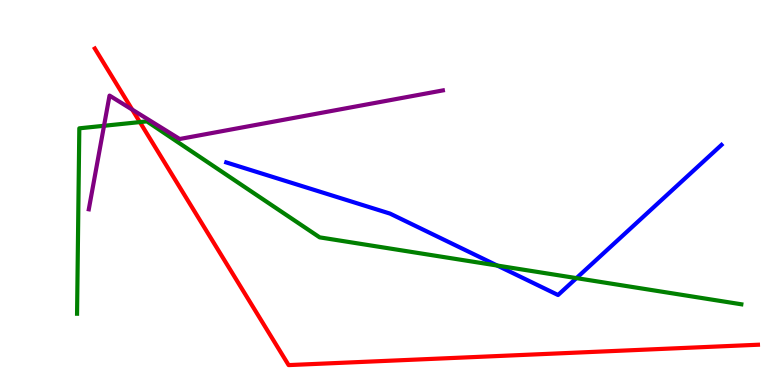[{'lines': ['blue', 'red'], 'intersections': []}, {'lines': ['green', 'red'], 'intersections': [{'x': 1.8, 'y': 6.83}]}, {'lines': ['purple', 'red'], 'intersections': [{'x': 1.71, 'y': 7.15}]}, {'lines': ['blue', 'green'], 'intersections': [{'x': 6.42, 'y': 3.1}, {'x': 7.44, 'y': 2.78}]}, {'lines': ['blue', 'purple'], 'intersections': []}, {'lines': ['green', 'purple'], 'intersections': [{'x': 1.34, 'y': 6.73}]}]